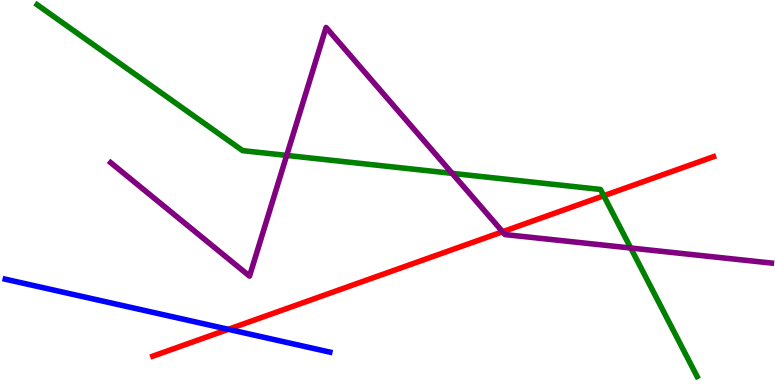[{'lines': ['blue', 'red'], 'intersections': [{'x': 2.95, 'y': 1.45}]}, {'lines': ['green', 'red'], 'intersections': [{'x': 7.79, 'y': 4.92}]}, {'lines': ['purple', 'red'], 'intersections': [{'x': 6.49, 'y': 3.98}]}, {'lines': ['blue', 'green'], 'intersections': []}, {'lines': ['blue', 'purple'], 'intersections': []}, {'lines': ['green', 'purple'], 'intersections': [{'x': 3.7, 'y': 5.96}, {'x': 5.83, 'y': 5.5}, {'x': 8.14, 'y': 3.56}]}]